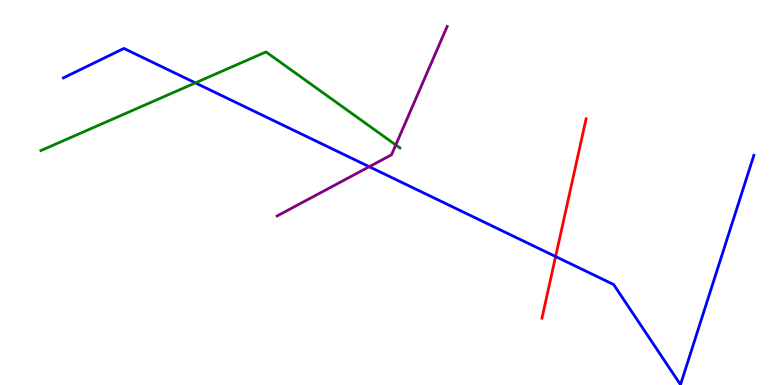[{'lines': ['blue', 'red'], 'intersections': [{'x': 7.17, 'y': 3.34}]}, {'lines': ['green', 'red'], 'intersections': []}, {'lines': ['purple', 'red'], 'intersections': []}, {'lines': ['blue', 'green'], 'intersections': [{'x': 2.52, 'y': 7.85}]}, {'lines': ['blue', 'purple'], 'intersections': [{'x': 4.76, 'y': 5.67}]}, {'lines': ['green', 'purple'], 'intersections': [{'x': 5.11, 'y': 6.24}]}]